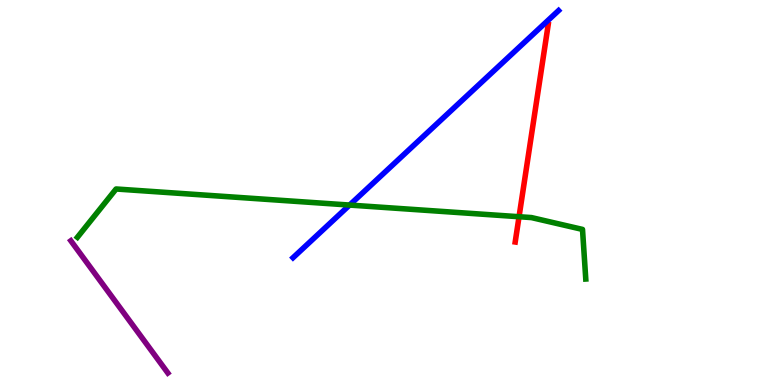[{'lines': ['blue', 'red'], 'intersections': []}, {'lines': ['green', 'red'], 'intersections': [{'x': 6.7, 'y': 4.37}]}, {'lines': ['purple', 'red'], 'intersections': []}, {'lines': ['blue', 'green'], 'intersections': [{'x': 4.51, 'y': 4.67}]}, {'lines': ['blue', 'purple'], 'intersections': []}, {'lines': ['green', 'purple'], 'intersections': []}]